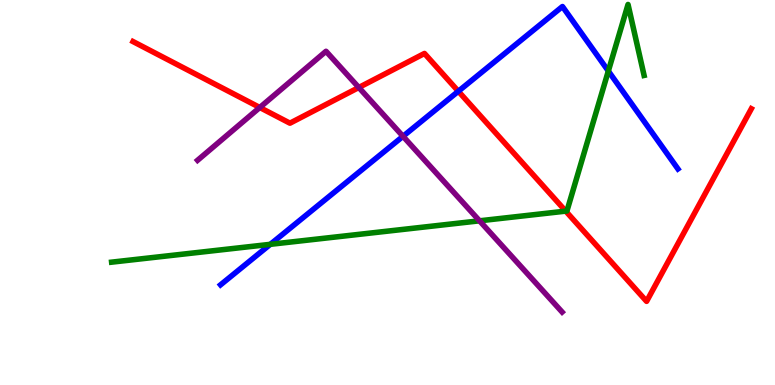[{'lines': ['blue', 'red'], 'intersections': [{'x': 5.91, 'y': 7.63}]}, {'lines': ['green', 'red'], 'intersections': [{'x': 7.3, 'y': 4.52}]}, {'lines': ['purple', 'red'], 'intersections': [{'x': 3.35, 'y': 7.21}, {'x': 4.63, 'y': 7.73}]}, {'lines': ['blue', 'green'], 'intersections': [{'x': 3.49, 'y': 3.65}, {'x': 7.85, 'y': 8.15}]}, {'lines': ['blue', 'purple'], 'intersections': [{'x': 5.2, 'y': 6.46}]}, {'lines': ['green', 'purple'], 'intersections': [{'x': 6.19, 'y': 4.26}]}]